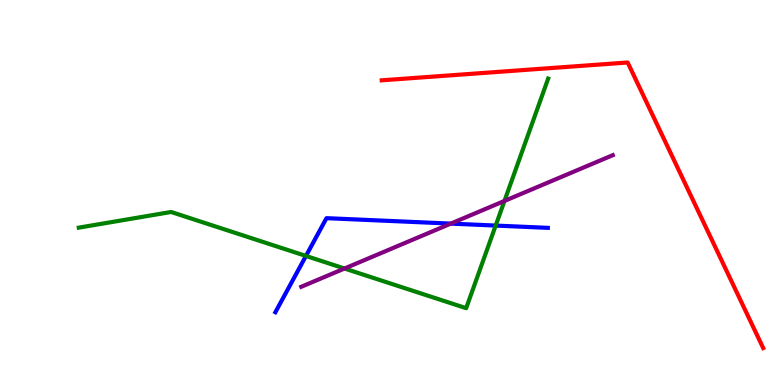[{'lines': ['blue', 'red'], 'intersections': []}, {'lines': ['green', 'red'], 'intersections': []}, {'lines': ['purple', 'red'], 'intersections': []}, {'lines': ['blue', 'green'], 'intersections': [{'x': 3.95, 'y': 3.35}, {'x': 6.4, 'y': 4.14}]}, {'lines': ['blue', 'purple'], 'intersections': [{'x': 5.82, 'y': 4.19}]}, {'lines': ['green', 'purple'], 'intersections': [{'x': 4.45, 'y': 3.03}, {'x': 6.51, 'y': 4.78}]}]